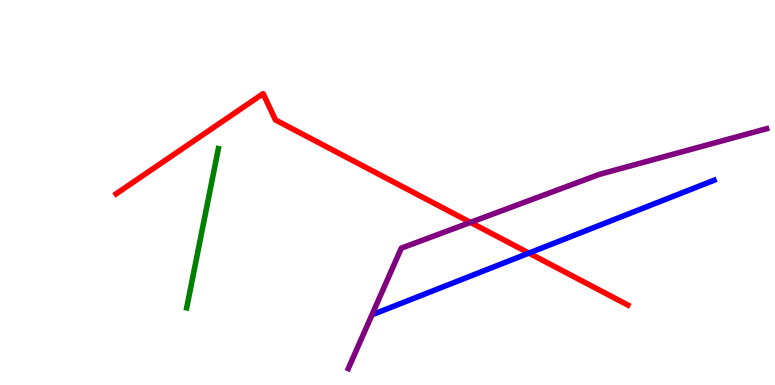[{'lines': ['blue', 'red'], 'intersections': [{'x': 6.82, 'y': 3.43}]}, {'lines': ['green', 'red'], 'intersections': []}, {'lines': ['purple', 'red'], 'intersections': [{'x': 6.07, 'y': 4.22}]}, {'lines': ['blue', 'green'], 'intersections': []}, {'lines': ['blue', 'purple'], 'intersections': []}, {'lines': ['green', 'purple'], 'intersections': []}]